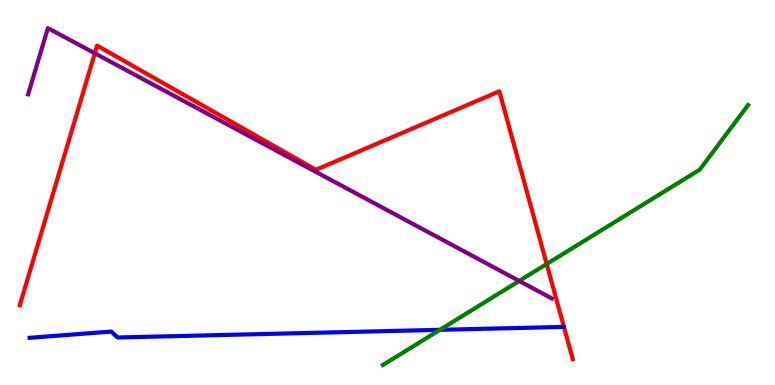[{'lines': ['blue', 'red'], 'intersections': []}, {'lines': ['green', 'red'], 'intersections': [{'x': 7.05, 'y': 3.14}]}, {'lines': ['purple', 'red'], 'intersections': [{'x': 1.22, 'y': 8.62}]}, {'lines': ['blue', 'green'], 'intersections': [{'x': 5.68, 'y': 1.43}]}, {'lines': ['blue', 'purple'], 'intersections': []}, {'lines': ['green', 'purple'], 'intersections': [{'x': 6.7, 'y': 2.7}]}]